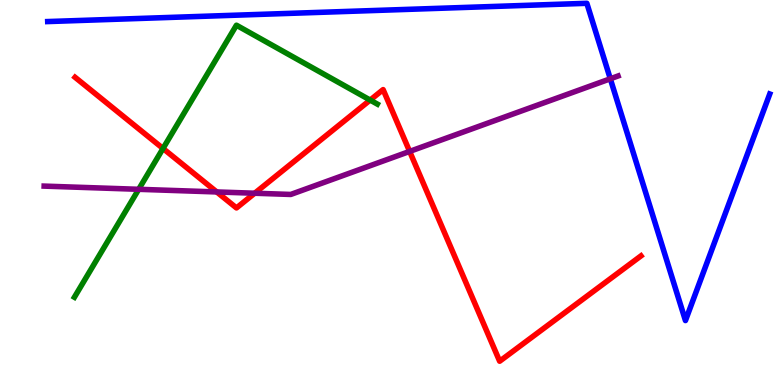[{'lines': ['blue', 'red'], 'intersections': []}, {'lines': ['green', 'red'], 'intersections': [{'x': 2.1, 'y': 6.14}, {'x': 4.78, 'y': 7.4}]}, {'lines': ['purple', 'red'], 'intersections': [{'x': 2.8, 'y': 5.01}, {'x': 3.29, 'y': 4.98}, {'x': 5.29, 'y': 6.07}]}, {'lines': ['blue', 'green'], 'intersections': []}, {'lines': ['blue', 'purple'], 'intersections': [{'x': 7.87, 'y': 7.95}]}, {'lines': ['green', 'purple'], 'intersections': [{'x': 1.79, 'y': 5.08}]}]